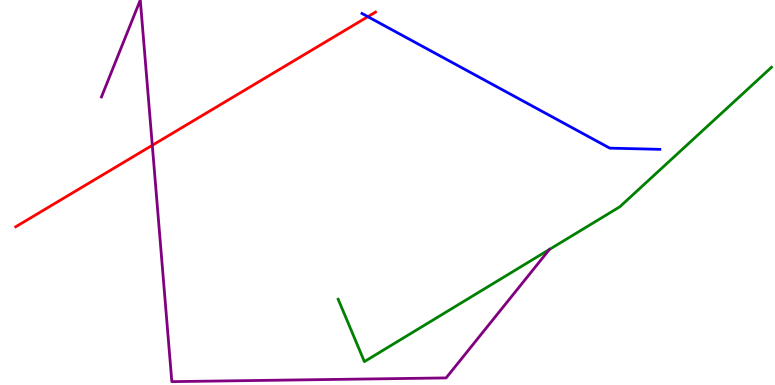[{'lines': ['blue', 'red'], 'intersections': [{'x': 4.75, 'y': 9.57}]}, {'lines': ['green', 'red'], 'intersections': []}, {'lines': ['purple', 'red'], 'intersections': [{'x': 1.97, 'y': 6.23}]}, {'lines': ['blue', 'green'], 'intersections': []}, {'lines': ['blue', 'purple'], 'intersections': []}, {'lines': ['green', 'purple'], 'intersections': [{'x': 7.09, 'y': 3.52}]}]